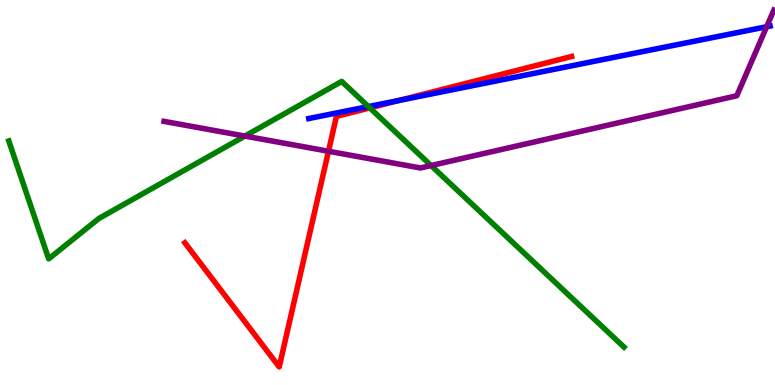[{'lines': ['blue', 'red'], 'intersections': [{'x': 5.15, 'y': 7.39}]}, {'lines': ['green', 'red'], 'intersections': [{'x': 4.77, 'y': 7.2}]}, {'lines': ['purple', 'red'], 'intersections': [{'x': 4.24, 'y': 6.07}]}, {'lines': ['blue', 'green'], 'intersections': [{'x': 4.75, 'y': 7.23}]}, {'lines': ['blue', 'purple'], 'intersections': [{'x': 9.89, 'y': 9.31}]}, {'lines': ['green', 'purple'], 'intersections': [{'x': 3.16, 'y': 6.47}, {'x': 5.56, 'y': 5.7}]}]